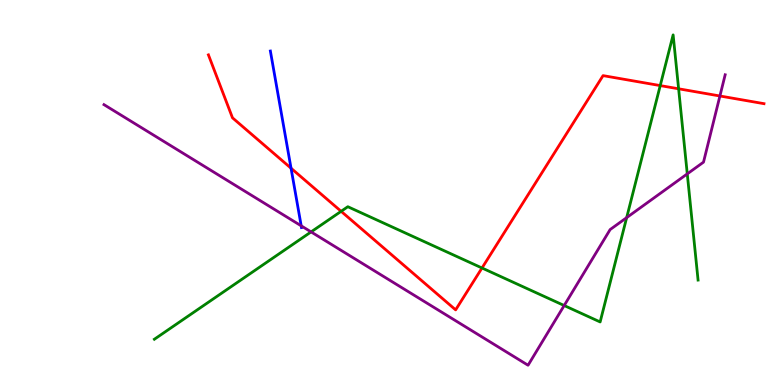[{'lines': ['blue', 'red'], 'intersections': [{'x': 3.76, 'y': 5.63}]}, {'lines': ['green', 'red'], 'intersections': [{'x': 4.4, 'y': 4.51}, {'x': 6.22, 'y': 3.04}, {'x': 8.52, 'y': 7.78}, {'x': 8.76, 'y': 7.69}]}, {'lines': ['purple', 'red'], 'intersections': [{'x': 9.29, 'y': 7.51}]}, {'lines': ['blue', 'green'], 'intersections': []}, {'lines': ['blue', 'purple'], 'intersections': [{'x': 3.89, 'y': 4.13}]}, {'lines': ['green', 'purple'], 'intersections': [{'x': 4.01, 'y': 3.98}, {'x': 7.28, 'y': 2.06}, {'x': 8.09, 'y': 4.35}, {'x': 8.87, 'y': 5.48}]}]